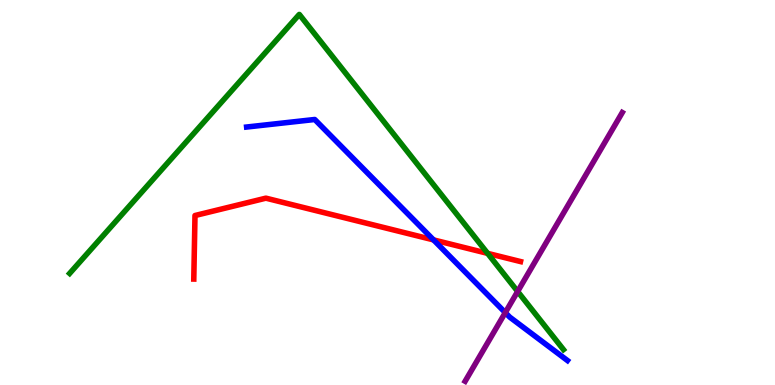[{'lines': ['blue', 'red'], 'intersections': [{'x': 5.59, 'y': 3.77}]}, {'lines': ['green', 'red'], 'intersections': [{'x': 6.29, 'y': 3.42}]}, {'lines': ['purple', 'red'], 'intersections': []}, {'lines': ['blue', 'green'], 'intersections': []}, {'lines': ['blue', 'purple'], 'intersections': [{'x': 6.52, 'y': 1.88}]}, {'lines': ['green', 'purple'], 'intersections': [{'x': 6.68, 'y': 2.43}]}]